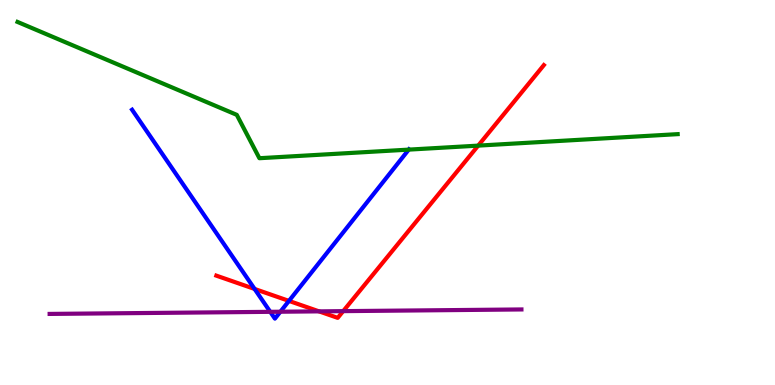[{'lines': ['blue', 'red'], 'intersections': [{'x': 3.29, 'y': 2.49}, {'x': 3.73, 'y': 2.18}]}, {'lines': ['green', 'red'], 'intersections': [{'x': 6.17, 'y': 6.22}]}, {'lines': ['purple', 'red'], 'intersections': [{'x': 4.12, 'y': 1.91}, {'x': 4.43, 'y': 1.92}]}, {'lines': ['blue', 'green'], 'intersections': [{'x': 5.27, 'y': 6.11}]}, {'lines': ['blue', 'purple'], 'intersections': [{'x': 3.49, 'y': 1.9}, {'x': 3.62, 'y': 1.9}]}, {'lines': ['green', 'purple'], 'intersections': []}]